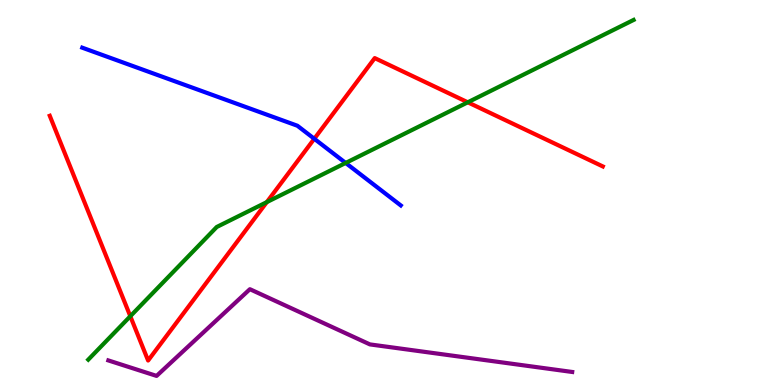[{'lines': ['blue', 'red'], 'intersections': [{'x': 4.06, 'y': 6.4}]}, {'lines': ['green', 'red'], 'intersections': [{'x': 1.68, 'y': 1.79}, {'x': 3.44, 'y': 4.75}, {'x': 6.04, 'y': 7.34}]}, {'lines': ['purple', 'red'], 'intersections': []}, {'lines': ['blue', 'green'], 'intersections': [{'x': 4.46, 'y': 5.77}]}, {'lines': ['blue', 'purple'], 'intersections': []}, {'lines': ['green', 'purple'], 'intersections': []}]